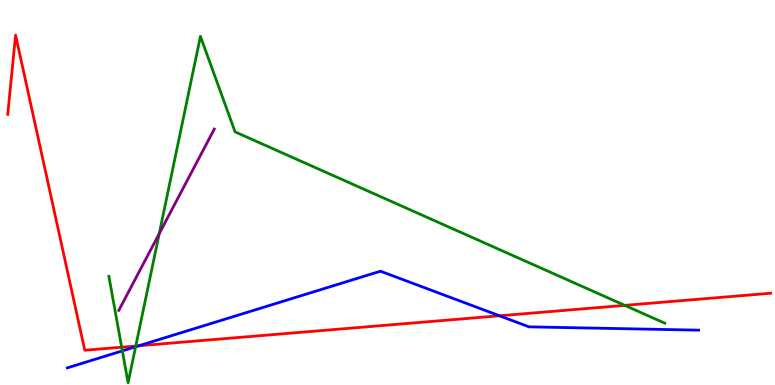[{'lines': ['blue', 'red'], 'intersections': [{'x': 1.79, 'y': 1.02}, {'x': 6.45, 'y': 1.8}]}, {'lines': ['green', 'red'], 'intersections': [{'x': 1.57, 'y': 0.982}, {'x': 1.75, 'y': 1.01}, {'x': 8.06, 'y': 2.07}]}, {'lines': ['purple', 'red'], 'intersections': []}, {'lines': ['blue', 'green'], 'intersections': [{'x': 1.58, 'y': 0.886}, {'x': 1.75, 'y': 0.993}]}, {'lines': ['blue', 'purple'], 'intersections': []}, {'lines': ['green', 'purple'], 'intersections': [{'x': 2.05, 'y': 3.93}]}]